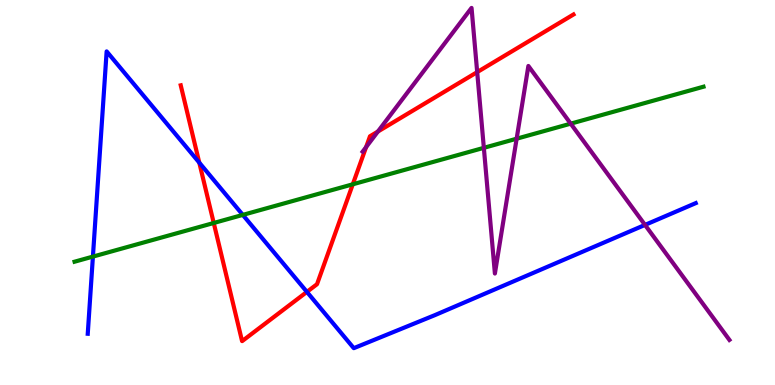[{'lines': ['blue', 'red'], 'intersections': [{'x': 2.57, 'y': 5.78}, {'x': 3.96, 'y': 2.42}]}, {'lines': ['green', 'red'], 'intersections': [{'x': 2.76, 'y': 4.21}, {'x': 4.55, 'y': 5.21}]}, {'lines': ['purple', 'red'], 'intersections': [{'x': 4.72, 'y': 6.18}, {'x': 4.88, 'y': 6.58}, {'x': 6.16, 'y': 8.13}]}, {'lines': ['blue', 'green'], 'intersections': [{'x': 1.2, 'y': 3.33}, {'x': 3.13, 'y': 4.42}]}, {'lines': ['blue', 'purple'], 'intersections': [{'x': 8.32, 'y': 4.16}]}, {'lines': ['green', 'purple'], 'intersections': [{'x': 6.24, 'y': 6.16}, {'x': 6.67, 'y': 6.4}, {'x': 7.36, 'y': 6.79}]}]